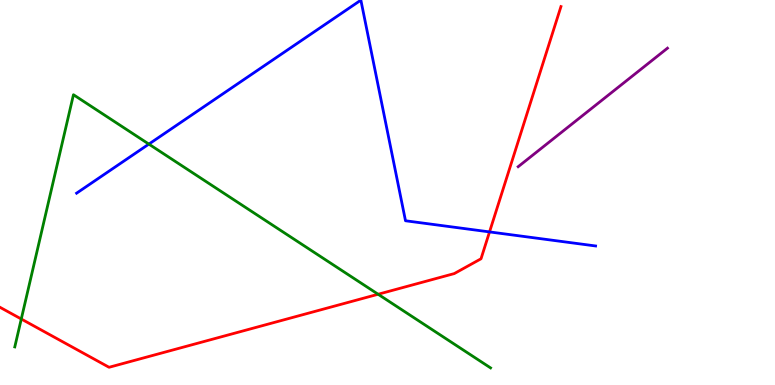[{'lines': ['blue', 'red'], 'intersections': [{'x': 6.32, 'y': 3.98}]}, {'lines': ['green', 'red'], 'intersections': [{'x': 0.275, 'y': 1.71}, {'x': 4.88, 'y': 2.36}]}, {'lines': ['purple', 'red'], 'intersections': []}, {'lines': ['blue', 'green'], 'intersections': [{'x': 1.92, 'y': 6.26}]}, {'lines': ['blue', 'purple'], 'intersections': []}, {'lines': ['green', 'purple'], 'intersections': []}]